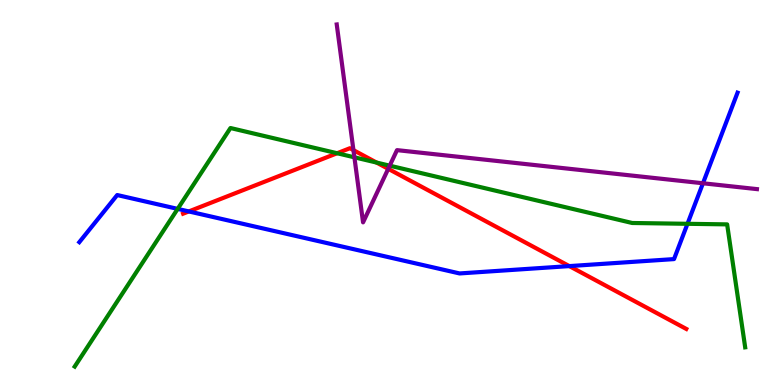[{'lines': ['blue', 'red'], 'intersections': [{'x': 2.44, 'y': 4.51}, {'x': 7.35, 'y': 3.09}]}, {'lines': ['green', 'red'], 'intersections': [{'x': 4.35, 'y': 6.02}, {'x': 4.86, 'y': 5.78}]}, {'lines': ['purple', 'red'], 'intersections': [{'x': 4.56, 'y': 6.1}, {'x': 5.01, 'y': 5.62}]}, {'lines': ['blue', 'green'], 'intersections': [{'x': 2.29, 'y': 4.57}, {'x': 8.87, 'y': 4.19}]}, {'lines': ['blue', 'purple'], 'intersections': [{'x': 9.07, 'y': 5.24}]}, {'lines': ['green', 'purple'], 'intersections': [{'x': 4.57, 'y': 5.91}, {'x': 5.03, 'y': 5.7}]}]